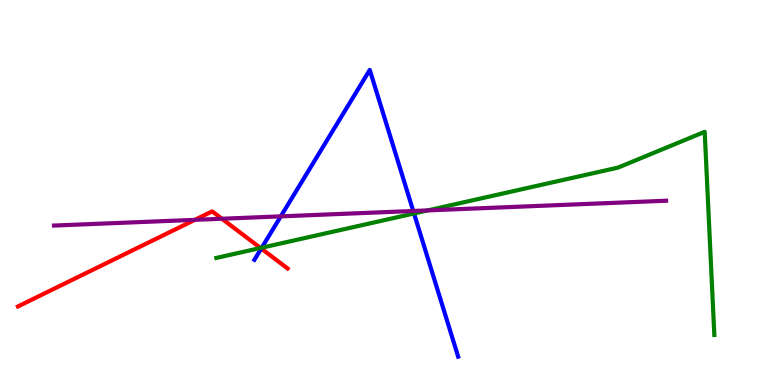[{'lines': ['blue', 'red'], 'intersections': [{'x': 3.37, 'y': 3.54}]}, {'lines': ['green', 'red'], 'intersections': [{'x': 3.36, 'y': 3.56}]}, {'lines': ['purple', 'red'], 'intersections': [{'x': 2.51, 'y': 4.29}, {'x': 2.86, 'y': 4.32}]}, {'lines': ['blue', 'green'], 'intersections': [{'x': 3.38, 'y': 3.57}, {'x': 5.34, 'y': 4.46}]}, {'lines': ['blue', 'purple'], 'intersections': [{'x': 3.62, 'y': 4.38}, {'x': 5.33, 'y': 4.52}]}, {'lines': ['green', 'purple'], 'intersections': [{'x': 5.52, 'y': 4.54}]}]